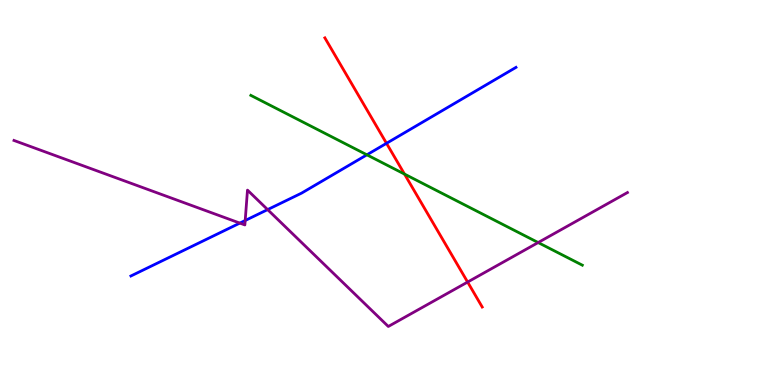[{'lines': ['blue', 'red'], 'intersections': [{'x': 4.99, 'y': 6.28}]}, {'lines': ['green', 'red'], 'intersections': [{'x': 5.22, 'y': 5.48}]}, {'lines': ['purple', 'red'], 'intersections': [{'x': 6.03, 'y': 2.67}]}, {'lines': ['blue', 'green'], 'intersections': [{'x': 4.73, 'y': 5.98}]}, {'lines': ['blue', 'purple'], 'intersections': [{'x': 3.09, 'y': 4.21}, {'x': 3.16, 'y': 4.27}, {'x': 3.45, 'y': 4.56}]}, {'lines': ['green', 'purple'], 'intersections': [{'x': 6.94, 'y': 3.7}]}]